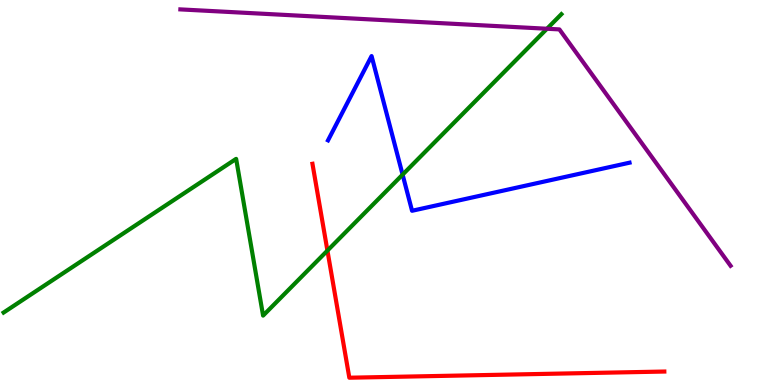[{'lines': ['blue', 'red'], 'intersections': []}, {'lines': ['green', 'red'], 'intersections': [{'x': 4.22, 'y': 3.49}]}, {'lines': ['purple', 'red'], 'intersections': []}, {'lines': ['blue', 'green'], 'intersections': [{'x': 5.19, 'y': 5.46}]}, {'lines': ['blue', 'purple'], 'intersections': []}, {'lines': ['green', 'purple'], 'intersections': [{'x': 7.06, 'y': 9.25}]}]